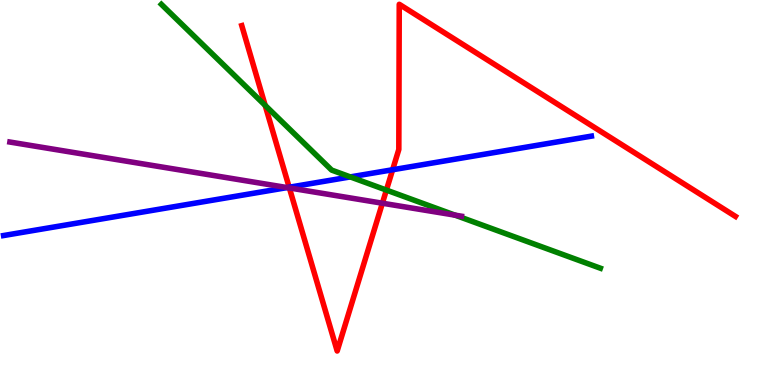[{'lines': ['blue', 'red'], 'intersections': [{'x': 3.73, 'y': 5.14}, {'x': 5.07, 'y': 5.59}]}, {'lines': ['green', 'red'], 'intersections': [{'x': 3.42, 'y': 7.26}, {'x': 4.99, 'y': 5.06}]}, {'lines': ['purple', 'red'], 'intersections': [{'x': 3.73, 'y': 5.12}, {'x': 4.93, 'y': 4.72}]}, {'lines': ['blue', 'green'], 'intersections': [{'x': 4.52, 'y': 5.41}]}, {'lines': ['blue', 'purple'], 'intersections': [{'x': 3.71, 'y': 5.13}]}, {'lines': ['green', 'purple'], 'intersections': [{'x': 5.87, 'y': 4.41}]}]